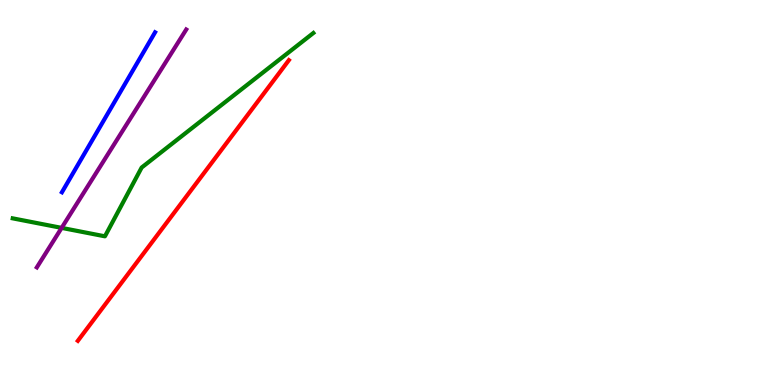[{'lines': ['blue', 'red'], 'intersections': []}, {'lines': ['green', 'red'], 'intersections': []}, {'lines': ['purple', 'red'], 'intersections': []}, {'lines': ['blue', 'green'], 'intersections': []}, {'lines': ['blue', 'purple'], 'intersections': []}, {'lines': ['green', 'purple'], 'intersections': [{'x': 0.795, 'y': 4.08}]}]